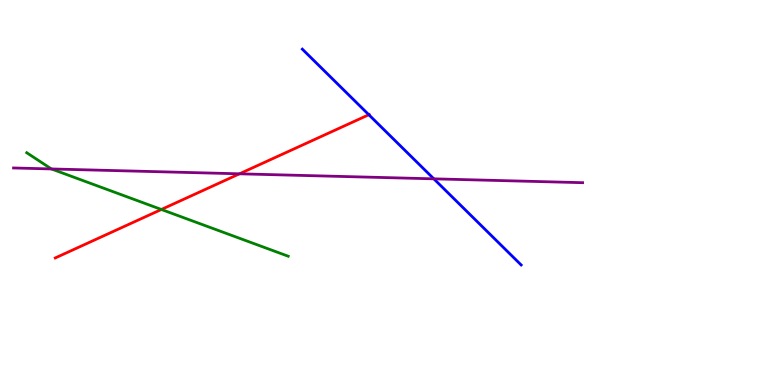[{'lines': ['blue', 'red'], 'intersections': [{'x': 4.76, 'y': 7.02}]}, {'lines': ['green', 'red'], 'intersections': [{'x': 2.08, 'y': 4.56}]}, {'lines': ['purple', 'red'], 'intersections': [{'x': 3.09, 'y': 5.49}]}, {'lines': ['blue', 'green'], 'intersections': []}, {'lines': ['blue', 'purple'], 'intersections': [{'x': 5.6, 'y': 5.35}]}, {'lines': ['green', 'purple'], 'intersections': [{'x': 0.664, 'y': 5.61}]}]